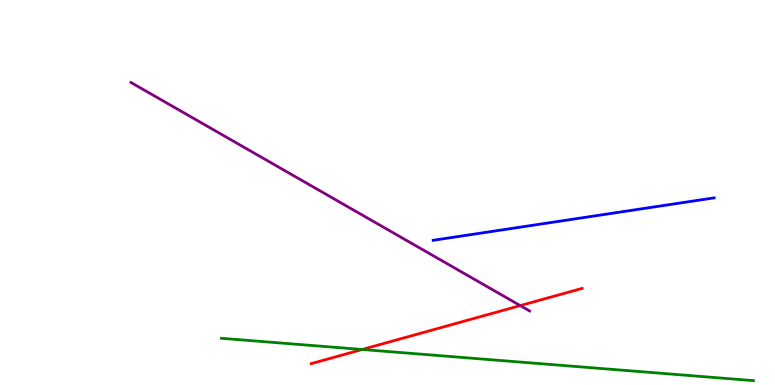[{'lines': ['blue', 'red'], 'intersections': []}, {'lines': ['green', 'red'], 'intersections': [{'x': 4.67, 'y': 0.922}]}, {'lines': ['purple', 'red'], 'intersections': [{'x': 6.71, 'y': 2.06}]}, {'lines': ['blue', 'green'], 'intersections': []}, {'lines': ['blue', 'purple'], 'intersections': []}, {'lines': ['green', 'purple'], 'intersections': []}]